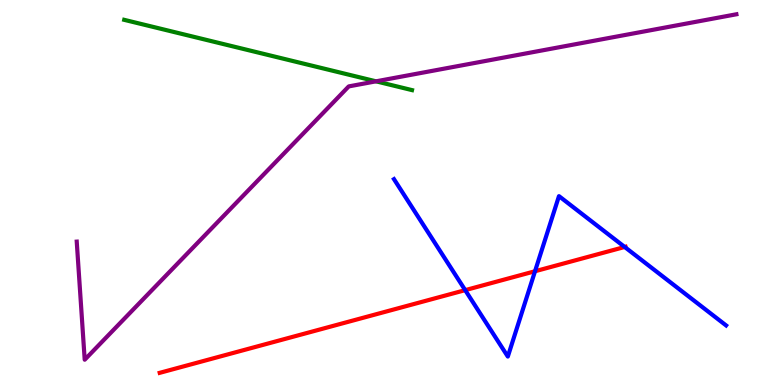[{'lines': ['blue', 'red'], 'intersections': [{'x': 6.0, 'y': 2.46}, {'x': 6.9, 'y': 2.95}, {'x': 8.06, 'y': 3.59}]}, {'lines': ['green', 'red'], 'intersections': []}, {'lines': ['purple', 'red'], 'intersections': []}, {'lines': ['blue', 'green'], 'intersections': []}, {'lines': ['blue', 'purple'], 'intersections': []}, {'lines': ['green', 'purple'], 'intersections': [{'x': 4.85, 'y': 7.89}]}]